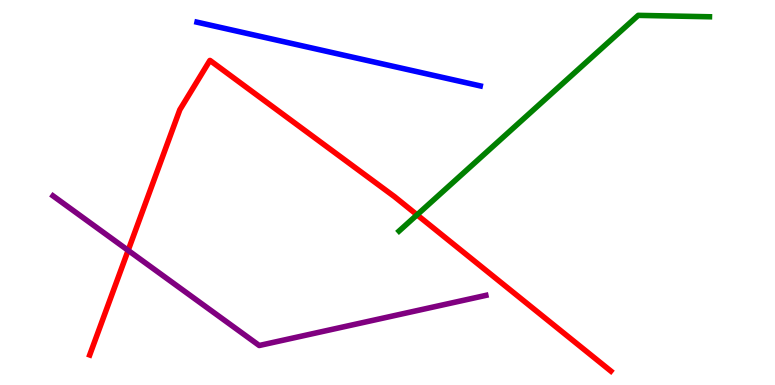[{'lines': ['blue', 'red'], 'intersections': []}, {'lines': ['green', 'red'], 'intersections': [{'x': 5.38, 'y': 4.42}]}, {'lines': ['purple', 'red'], 'intersections': [{'x': 1.65, 'y': 3.5}]}, {'lines': ['blue', 'green'], 'intersections': []}, {'lines': ['blue', 'purple'], 'intersections': []}, {'lines': ['green', 'purple'], 'intersections': []}]